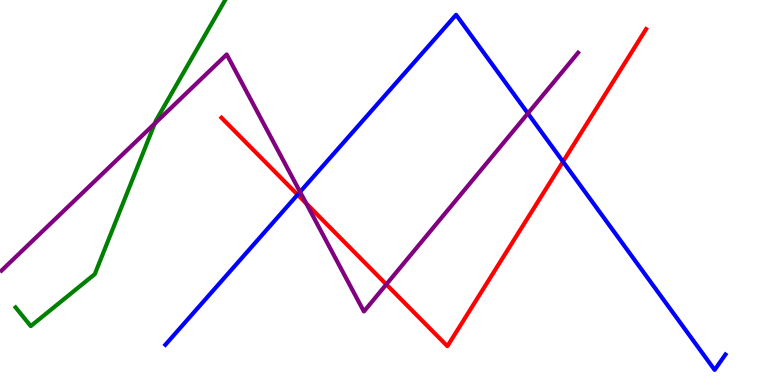[{'lines': ['blue', 'red'], 'intersections': [{'x': 3.84, 'y': 4.94}, {'x': 7.26, 'y': 5.8}]}, {'lines': ['green', 'red'], 'intersections': []}, {'lines': ['purple', 'red'], 'intersections': [{'x': 3.95, 'y': 4.72}, {'x': 4.98, 'y': 2.61}]}, {'lines': ['blue', 'green'], 'intersections': []}, {'lines': ['blue', 'purple'], 'intersections': [{'x': 3.87, 'y': 5.02}, {'x': 6.81, 'y': 7.05}]}, {'lines': ['green', 'purple'], 'intersections': [{'x': 2.0, 'y': 6.79}]}]